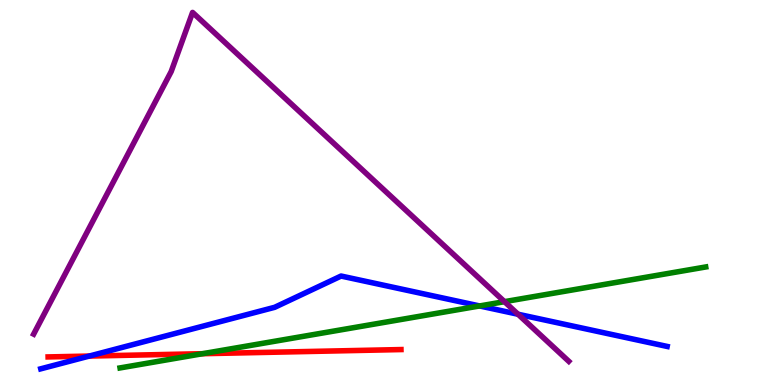[{'lines': ['blue', 'red'], 'intersections': [{'x': 1.15, 'y': 0.751}]}, {'lines': ['green', 'red'], 'intersections': [{'x': 2.61, 'y': 0.813}]}, {'lines': ['purple', 'red'], 'intersections': []}, {'lines': ['blue', 'green'], 'intersections': [{'x': 6.19, 'y': 2.05}]}, {'lines': ['blue', 'purple'], 'intersections': [{'x': 6.68, 'y': 1.84}]}, {'lines': ['green', 'purple'], 'intersections': [{'x': 6.51, 'y': 2.16}]}]